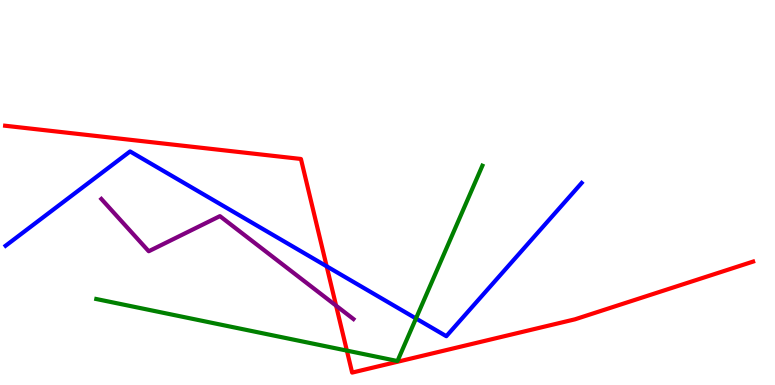[{'lines': ['blue', 'red'], 'intersections': [{'x': 4.21, 'y': 3.08}]}, {'lines': ['green', 'red'], 'intersections': [{'x': 4.48, 'y': 0.893}]}, {'lines': ['purple', 'red'], 'intersections': [{'x': 4.34, 'y': 2.06}]}, {'lines': ['blue', 'green'], 'intersections': [{'x': 5.37, 'y': 1.73}]}, {'lines': ['blue', 'purple'], 'intersections': []}, {'lines': ['green', 'purple'], 'intersections': []}]